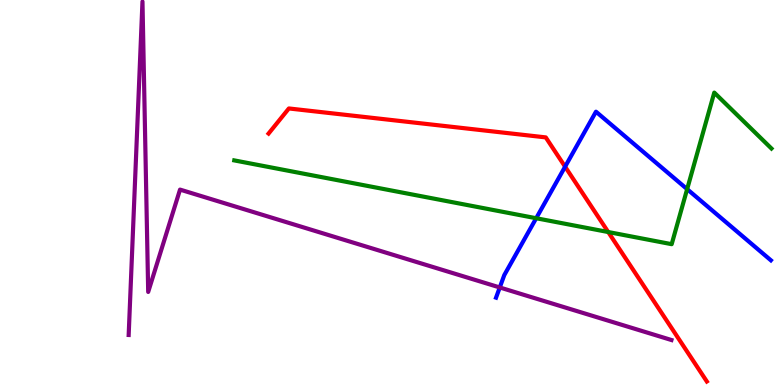[{'lines': ['blue', 'red'], 'intersections': [{'x': 7.29, 'y': 5.67}]}, {'lines': ['green', 'red'], 'intersections': [{'x': 7.85, 'y': 3.97}]}, {'lines': ['purple', 'red'], 'intersections': []}, {'lines': ['blue', 'green'], 'intersections': [{'x': 6.92, 'y': 4.33}, {'x': 8.87, 'y': 5.09}]}, {'lines': ['blue', 'purple'], 'intersections': [{'x': 6.45, 'y': 2.53}]}, {'lines': ['green', 'purple'], 'intersections': []}]